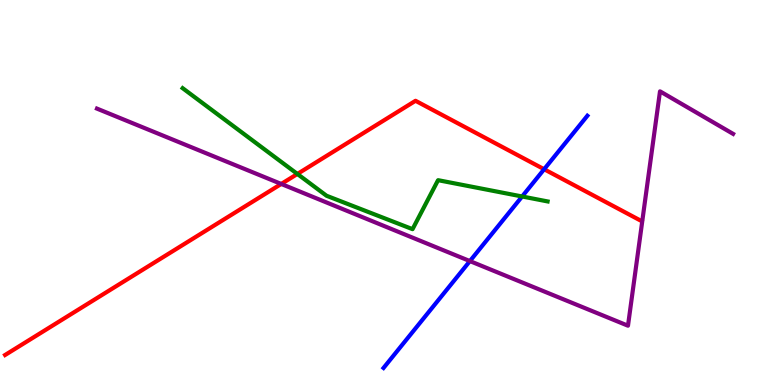[{'lines': ['blue', 'red'], 'intersections': [{'x': 7.02, 'y': 5.6}]}, {'lines': ['green', 'red'], 'intersections': [{'x': 3.84, 'y': 5.48}]}, {'lines': ['purple', 'red'], 'intersections': [{'x': 3.63, 'y': 5.22}]}, {'lines': ['blue', 'green'], 'intersections': [{'x': 6.74, 'y': 4.9}]}, {'lines': ['blue', 'purple'], 'intersections': [{'x': 6.06, 'y': 3.22}]}, {'lines': ['green', 'purple'], 'intersections': []}]